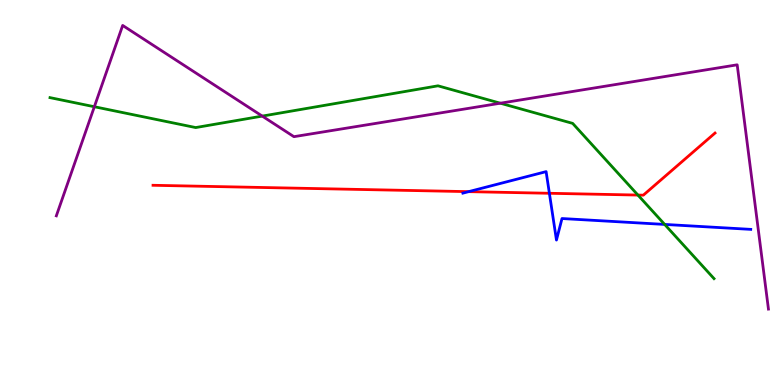[{'lines': ['blue', 'red'], 'intersections': [{'x': 6.05, 'y': 5.02}, {'x': 7.09, 'y': 4.98}]}, {'lines': ['green', 'red'], 'intersections': [{'x': 8.23, 'y': 4.93}]}, {'lines': ['purple', 'red'], 'intersections': []}, {'lines': ['blue', 'green'], 'intersections': [{'x': 8.58, 'y': 4.17}]}, {'lines': ['blue', 'purple'], 'intersections': []}, {'lines': ['green', 'purple'], 'intersections': [{'x': 1.22, 'y': 7.23}, {'x': 3.38, 'y': 6.98}, {'x': 6.46, 'y': 7.32}]}]